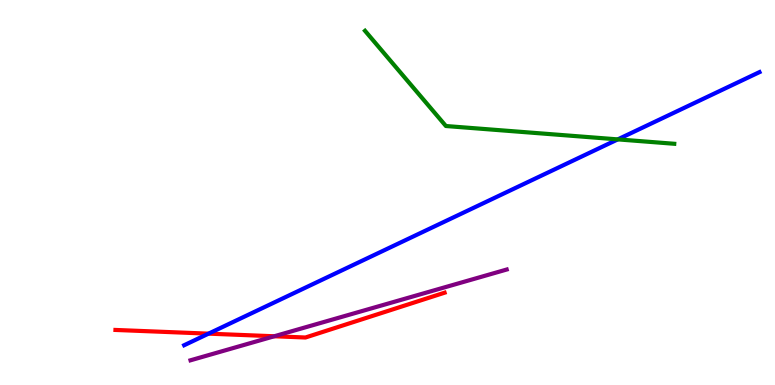[{'lines': ['blue', 'red'], 'intersections': [{'x': 2.69, 'y': 1.33}]}, {'lines': ['green', 'red'], 'intersections': []}, {'lines': ['purple', 'red'], 'intersections': [{'x': 3.54, 'y': 1.27}]}, {'lines': ['blue', 'green'], 'intersections': [{'x': 7.97, 'y': 6.38}]}, {'lines': ['blue', 'purple'], 'intersections': []}, {'lines': ['green', 'purple'], 'intersections': []}]